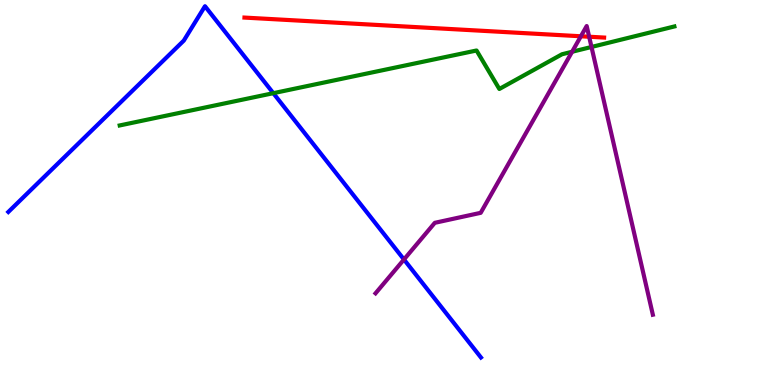[{'lines': ['blue', 'red'], 'intersections': []}, {'lines': ['green', 'red'], 'intersections': []}, {'lines': ['purple', 'red'], 'intersections': [{'x': 7.5, 'y': 9.06}, {'x': 7.6, 'y': 9.05}]}, {'lines': ['blue', 'green'], 'intersections': [{'x': 3.53, 'y': 7.58}]}, {'lines': ['blue', 'purple'], 'intersections': [{'x': 5.21, 'y': 3.26}]}, {'lines': ['green', 'purple'], 'intersections': [{'x': 7.38, 'y': 8.66}, {'x': 7.63, 'y': 8.78}]}]